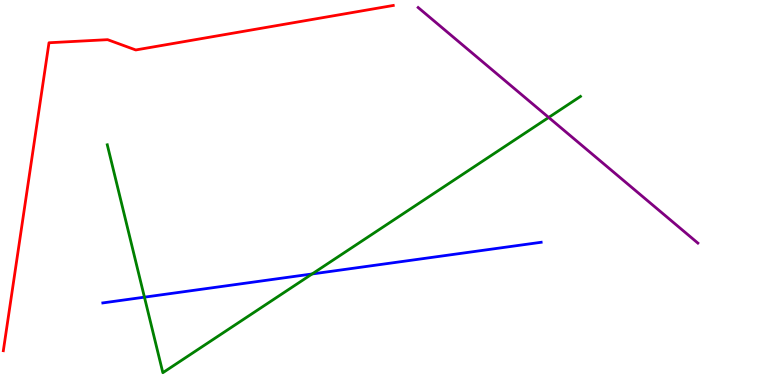[{'lines': ['blue', 'red'], 'intersections': []}, {'lines': ['green', 'red'], 'intersections': []}, {'lines': ['purple', 'red'], 'intersections': []}, {'lines': ['blue', 'green'], 'intersections': [{'x': 1.86, 'y': 2.28}, {'x': 4.03, 'y': 2.88}]}, {'lines': ['blue', 'purple'], 'intersections': []}, {'lines': ['green', 'purple'], 'intersections': [{'x': 7.08, 'y': 6.95}]}]